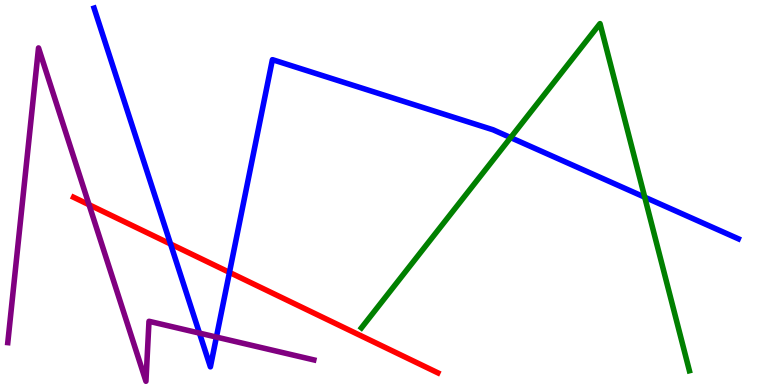[{'lines': ['blue', 'red'], 'intersections': [{'x': 2.2, 'y': 3.66}, {'x': 2.96, 'y': 2.92}]}, {'lines': ['green', 'red'], 'intersections': []}, {'lines': ['purple', 'red'], 'intersections': [{'x': 1.15, 'y': 4.68}]}, {'lines': ['blue', 'green'], 'intersections': [{'x': 6.59, 'y': 6.43}, {'x': 8.32, 'y': 4.88}]}, {'lines': ['blue', 'purple'], 'intersections': [{'x': 2.57, 'y': 1.35}, {'x': 2.79, 'y': 1.24}]}, {'lines': ['green', 'purple'], 'intersections': []}]